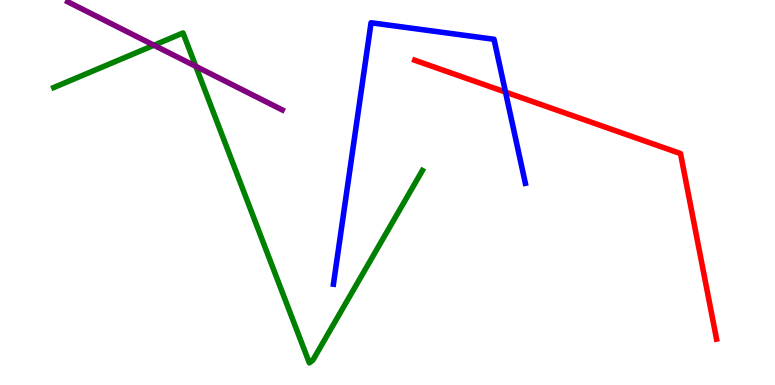[{'lines': ['blue', 'red'], 'intersections': [{'x': 6.52, 'y': 7.61}]}, {'lines': ['green', 'red'], 'intersections': []}, {'lines': ['purple', 'red'], 'intersections': []}, {'lines': ['blue', 'green'], 'intersections': []}, {'lines': ['blue', 'purple'], 'intersections': []}, {'lines': ['green', 'purple'], 'intersections': [{'x': 1.99, 'y': 8.83}, {'x': 2.53, 'y': 8.28}]}]